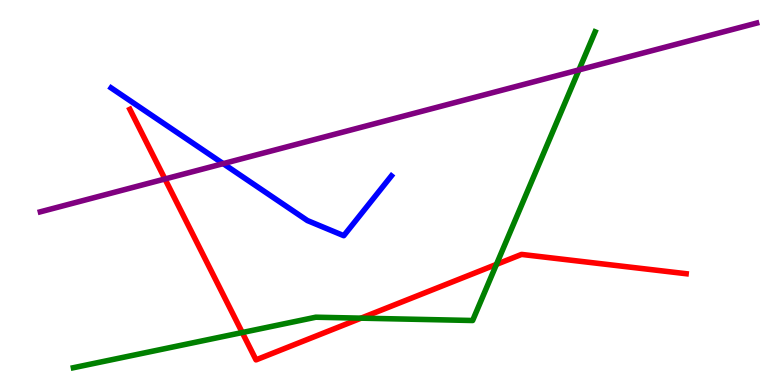[{'lines': ['blue', 'red'], 'intersections': []}, {'lines': ['green', 'red'], 'intersections': [{'x': 3.13, 'y': 1.36}, {'x': 4.66, 'y': 1.74}, {'x': 6.41, 'y': 3.13}]}, {'lines': ['purple', 'red'], 'intersections': [{'x': 2.13, 'y': 5.35}]}, {'lines': ['blue', 'green'], 'intersections': []}, {'lines': ['blue', 'purple'], 'intersections': [{'x': 2.88, 'y': 5.75}]}, {'lines': ['green', 'purple'], 'intersections': [{'x': 7.47, 'y': 8.18}]}]